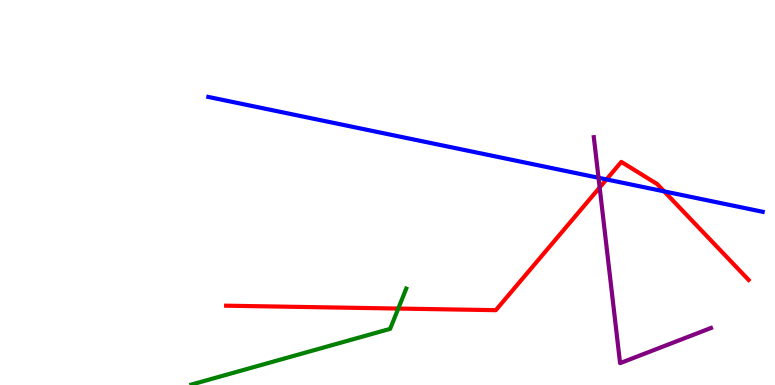[{'lines': ['blue', 'red'], 'intersections': [{'x': 7.83, 'y': 5.34}, {'x': 8.57, 'y': 5.03}]}, {'lines': ['green', 'red'], 'intersections': [{'x': 5.14, 'y': 1.99}]}, {'lines': ['purple', 'red'], 'intersections': [{'x': 7.74, 'y': 5.13}]}, {'lines': ['blue', 'green'], 'intersections': []}, {'lines': ['blue', 'purple'], 'intersections': [{'x': 7.72, 'y': 5.38}]}, {'lines': ['green', 'purple'], 'intersections': []}]